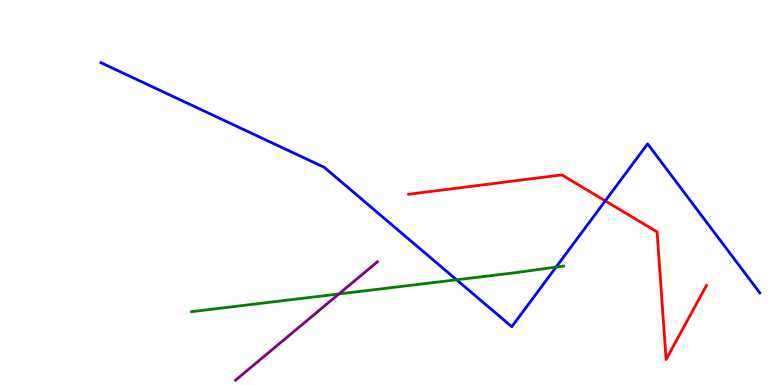[{'lines': ['blue', 'red'], 'intersections': [{'x': 7.81, 'y': 4.78}]}, {'lines': ['green', 'red'], 'intersections': []}, {'lines': ['purple', 'red'], 'intersections': []}, {'lines': ['blue', 'green'], 'intersections': [{'x': 5.89, 'y': 2.73}, {'x': 7.18, 'y': 3.06}]}, {'lines': ['blue', 'purple'], 'intersections': []}, {'lines': ['green', 'purple'], 'intersections': [{'x': 4.37, 'y': 2.36}]}]